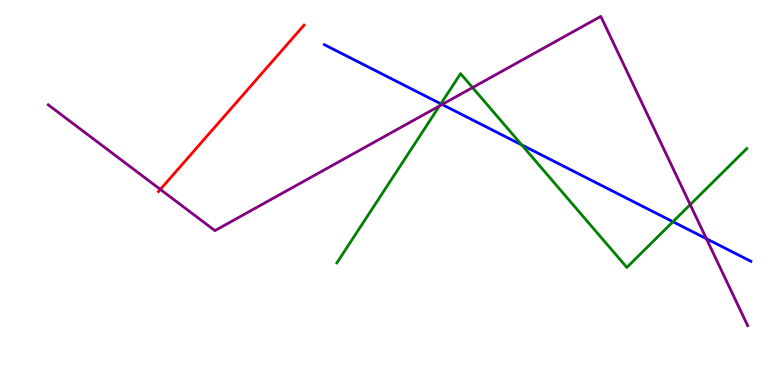[{'lines': ['blue', 'red'], 'intersections': []}, {'lines': ['green', 'red'], 'intersections': []}, {'lines': ['purple', 'red'], 'intersections': [{'x': 2.07, 'y': 5.08}]}, {'lines': ['blue', 'green'], 'intersections': [{'x': 5.69, 'y': 7.3}, {'x': 6.73, 'y': 6.24}, {'x': 8.68, 'y': 4.24}]}, {'lines': ['blue', 'purple'], 'intersections': [{'x': 5.7, 'y': 7.29}, {'x': 9.11, 'y': 3.8}]}, {'lines': ['green', 'purple'], 'intersections': [{'x': 5.67, 'y': 7.25}, {'x': 6.1, 'y': 7.73}, {'x': 8.91, 'y': 4.68}]}]